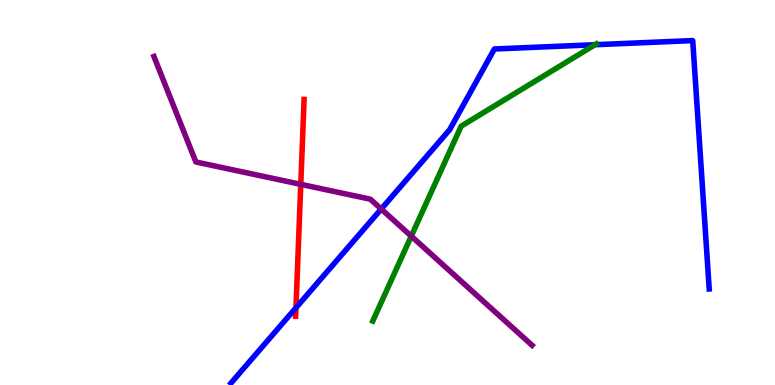[{'lines': ['blue', 'red'], 'intersections': [{'x': 3.82, 'y': 2.0}]}, {'lines': ['green', 'red'], 'intersections': []}, {'lines': ['purple', 'red'], 'intersections': [{'x': 3.88, 'y': 5.21}]}, {'lines': ['blue', 'green'], 'intersections': [{'x': 7.68, 'y': 8.84}]}, {'lines': ['blue', 'purple'], 'intersections': [{'x': 4.92, 'y': 4.57}]}, {'lines': ['green', 'purple'], 'intersections': [{'x': 5.31, 'y': 3.87}]}]